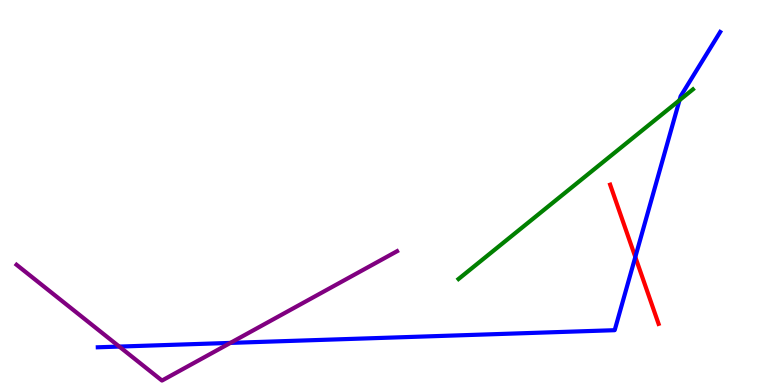[{'lines': ['blue', 'red'], 'intersections': [{'x': 8.2, 'y': 3.32}]}, {'lines': ['green', 'red'], 'intersections': []}, {'lines': ['purple', 'red'], 'intersections': []}, {'lines': ['blue', 'green'], 'intersections': [{'x': 8.77, 'y': 7.4}]}, {'lines': ['blue', 'purple'], 'intersections': [{'x': 1.54, 'y': 0.998}, {'x': 2.97, 'y': 1.09}]}, {'lines': ['green', 'purple'], 'intersections': []}]